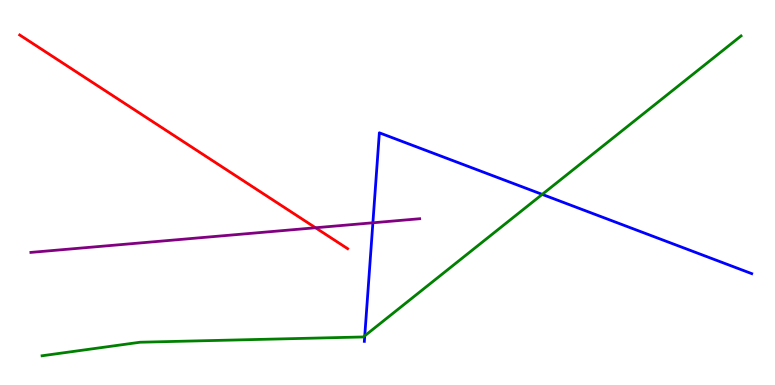[{'lines': ['blue', 'red'], 'intersections': []}, {'lines': ['green', 'red'], 'intersections': []}, {'lines': ['purple', 'red'], 'intersections': [{'x': 4.07, 'y': 4.08}]}, {'lines': ['blue', 'green'], 'intersections': [{'x': 4.71, 'y': 1.28}, {'x': 7.0, 'y': 4.95}]}, {'lines': ['blue', 'purple'], 'intersections': [{'x': 4.81, 'y': 4.21}]}, {'lines': ['green', 'purple'], 'intersections': []}]